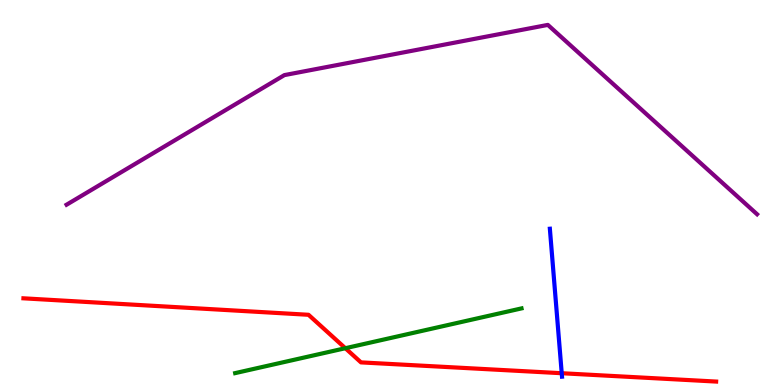[{'lines': ['blue', 'red'], 'intersections': [{'x': 7.25, 'y': 0.306}]}, {'lines': ['green', 'red'], 'intersections': [{'x': 4.46, 'y': 0.955}]}, {'lines': ['purple', 'red'], 'intersections': []}, {'lines': ['blue', 'green'], 'intersections': []}, {'lines': ['blue', 'purple'], 'intersections': []}, {'lines': ['green', 'purple'], 'intersections': []}]